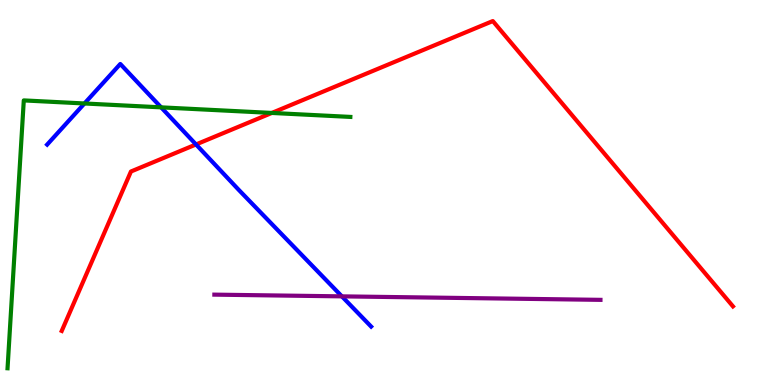[{'lines': ['blue', 'red'], 'intersections': [{'x': 2.53, 'y': 6.25}]}, {'lines': ['green', 'red'], 'intersections': [{'x': 3.51, 'y': 7.07}]}, {'lines': ['purple', 'red'], 'intersections': []}, {'lines': ['blue', 'green'], 'intersections': [{'x': 1.09, 'y': 7.31}, {'x': 2.08, 'y': 7.21}]}, {'lines': ['blue', 'purple'], 'intersections': [{'x': 4.41, 'y': 2.3}]}, {'lines': ['green', 'purple'], 'intersections': []}]